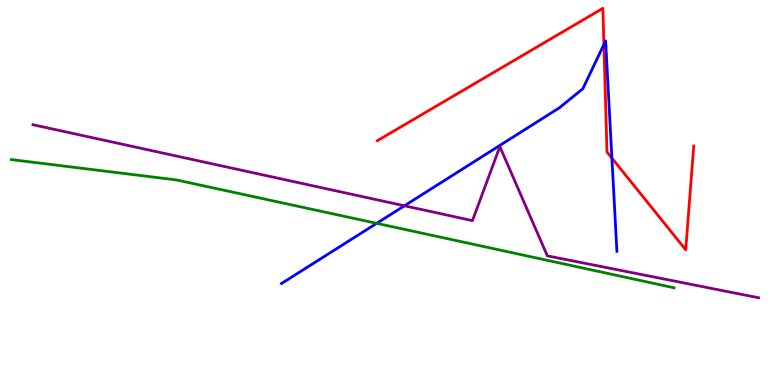[{'lines': ['blue', 'red'], 'intersections': [{'x': 7.79, 'y': 8.84}, {'x': 7.9, 'y': 5.89}]}, {'lines': ['green', 'red'], 'intersections': []}, {'lines': ['purple', 'red'], 'intersections': []}, {'lines': ['blue', 'green'], 'intersections': [{'x': 4.86, 'y': 4.2}]}, {'lines': ['blue', 'purple'], 'intersections': [{'x': 5.22, 'y': 4.65}]}, {'lines': ['green', 'purple'], 'intersections': []}]